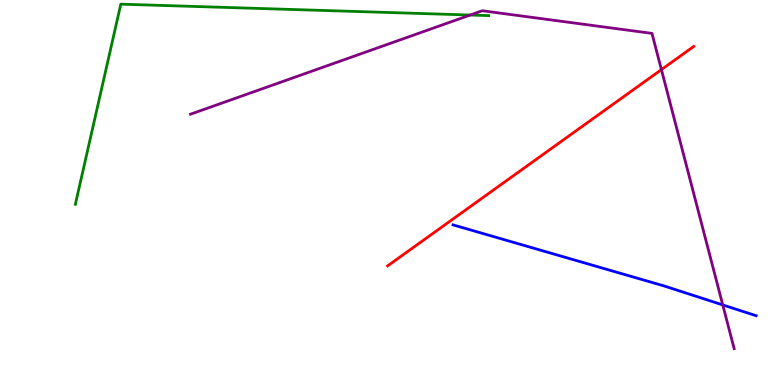[{'lines': ['blue', 'red'], 'intersections': []}, {'lines': ['green', 'red'], 'intersections': []}, {'lines': ['purple', 'red'], 'intersections': [{'x': 8.53, 'y': 8.19}]}, {'lines': ['blue', 'green'], 'intersections': []}, {'lines': ['blue', 'purple'], 'intersections': [{'x': 9.33, 'y': 2.08}]}, {'lines': ['green', 'purple'], 'intersections': [{'x': 6.07, 'y': 9.61}]}]